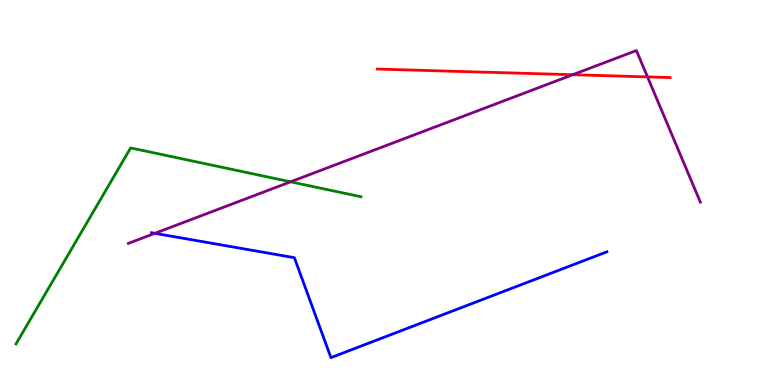[{'lines': ['blue', 'red'], 'intersections': []}, {'lines': ['green', 'red'], 'intersections': []}, {'lines': ['purple', 'red'], 'intersections': [{'x': 7.39, 'y': 8.06}, {'x': 8.36, 'y': 8.0}]}, {'lines': ['blue', 'green'], 'intersections': []}, {'lines': ['blue', 'purple'], 'intersections': [{'x': 2.0, 'y': 3.94}]}, {'lines': ['green', 'purple'], 'intersections': [{'x': 3.75, 'y': 5.28}]}]